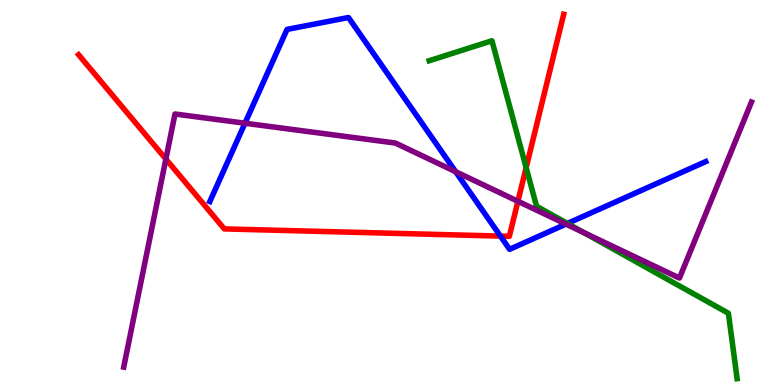[{'lines': ['blue', 'red'], 'intersections': [{'x': 6.46, 'y': 3.87}]}, {'lines': ['green', 'red'], 'intersections': [{'x': 6.79, 'y': 5.65}]}, {'lines': ['purple', 'red'], 'intersections': [{'x': 2.14, 'y': 5.87}, {'x': 6.68, 'y': 4.77}]}, {'lines': ['blue', 'green'], 'intersections': [{'x': 7.32, 'y': 4.2}]}, {'lines': ['blue', 'purple'], 'intersections': [{'x': 3.16, 'y': 6.8}, {'x': 5.88, 'y': 5.54}, {'x': 7.3, 'y': 4.18}]}, {'lines': ['green', 'purple'], 'intersections': [{'x': 7.53, 'y': 3.96}]}]